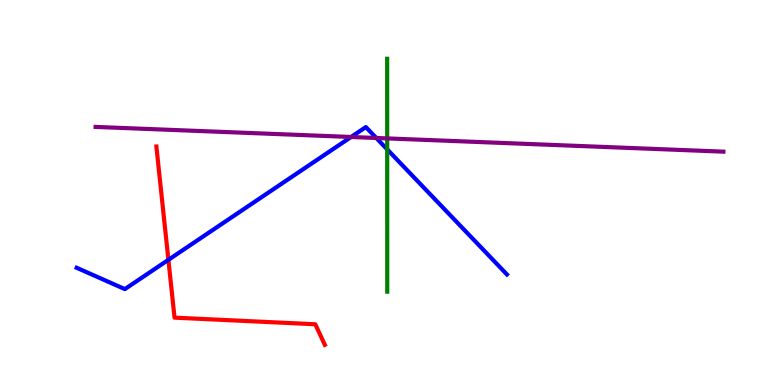[{'lines': ['blue', 'red'], 'intersections': [{'x': 2.17, 'y': 3.25}]}, {'lines': ['green', 'red'], 'intersections': []}, {'lines': ['purple', 'red'], 'intersections': []}, {'lines': ['blue', 'green'], 'intersections': [{'x': 5.0, 'y': 6.12}]}, {'lines': ['blue', 'purple'], 'intersections': [{'x': 4.53, 'y': 6.44}, {'x': 4.86, 'y': 6.42}]}, {'lines': ['green', 'purple'], 'intersections': [{'x': 5.0, 'y': 6.41}]}]